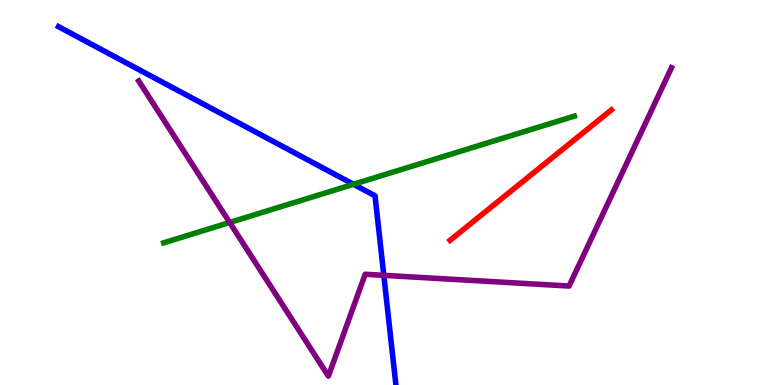[{'lines': ['blue', 'red'], 'intersections': []}, {'lines': ['green', 'red'], 'intersections': []}, {'lines': ['purple', 'red'], 'intersections': []}, {'lines': ['blue', 'green'], 'intersections': [{'x': 4.56, 'y': 5.21}]}, {'lines': ['blue', 'purple'], 'intersections': [{'x': 4.95, 'y': 2.85}]}, {'lines': ['green', 'purple'], 'intersections': [{'x': 2.96, 'y': 4.22}]}]